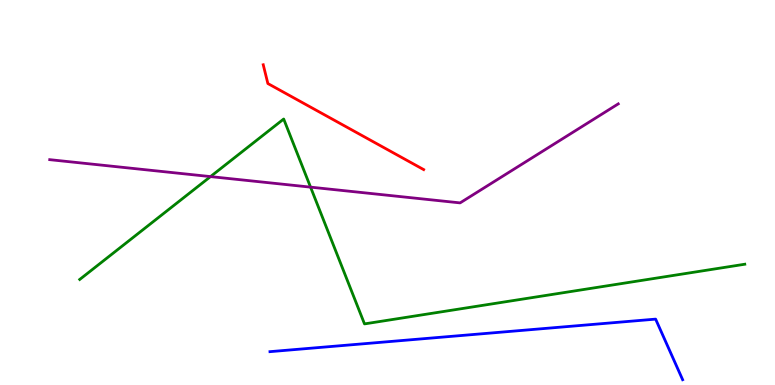[{'lines': ['blue', 'red'], 'intersections': []}, {'lines': ['green', 'red'], 'intersections': []}, {'lines': ['purple', 'red'], 'intersections': []}, {'lines': ['blue', 'green'], 'intersections': []}, {'lines': ['blue', 'purple'], 'intersections': []}, {'lines': ['green', 'purple'], 'intersections': [{'x': 2.72, 'y': 5.41}, {'x': 4.01, 'y': 5.14}]}]